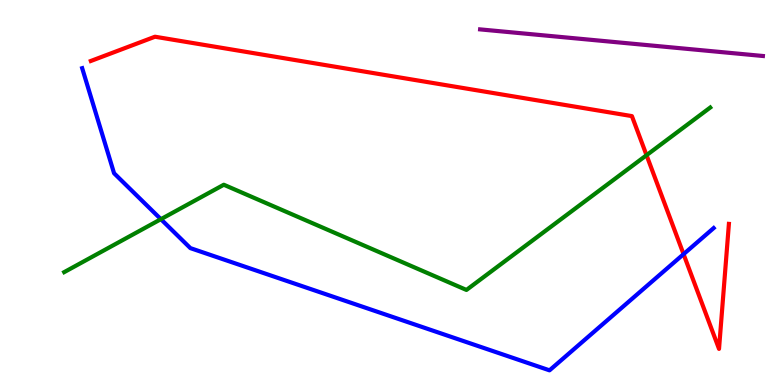[{'lines': ['blue', 'red'], 'intersections': [{'x': 8.82, 'y': 3.4}]}, {'lines': ['green', 'red'], 'intersections': [{'x': 8.34, 'y': 5.97}]}, {'lines': ['purple', 'red'], 'intersections': []}, {'lines': ['blue', 'green'], 'intersections': [{'x': 2.08, 'y': 4.31}]}, {'lines': ['blue', 'purple'], 'intersections': []}, {'lines': ['green', 'purple'], 'intersections': []}]